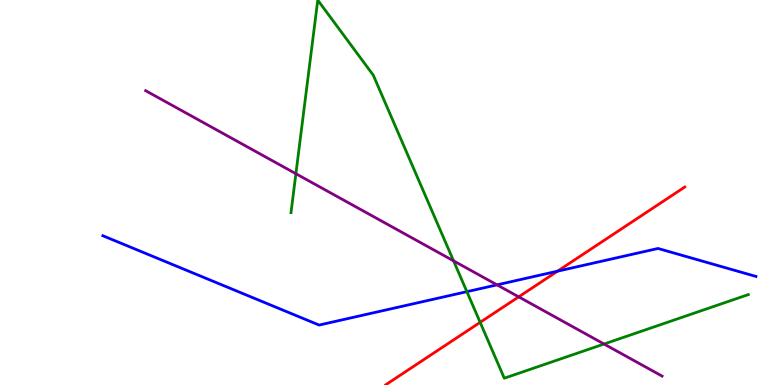[{'lines': ['blue', 'red'], 'intersections': [{'x': 7.19, 'y': 2.96}]}, {'lines': ['green', 'red'], 'intersections': [{'x': 6.2, 'y': 1.63}]}, {'lines': ['purple', 'red'], 'intersections': [{'x': 6.69, 'y': 2.29}]}, {'lines': ['blue', 'green'], 'intersections': [{'x': 6.02, 'y': 2.42}]}, {'lines': ['blue', 'purple'], 'intersections': [{'x': 6.41, 'y': 2.6}]}, {'lines': ['green', 'purple'], 'intersections': [{'x': 3.82, 'y': 5.49}, {'x': 5.85, 'y': 3.22}, {'x': 7.79, 'y': 1.06}]}]